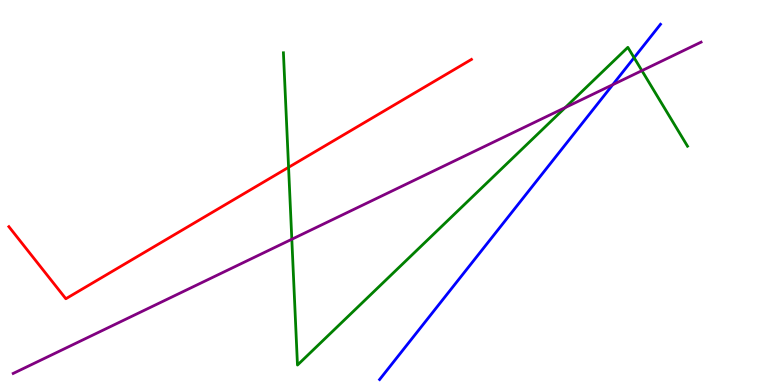[{'lines': ['blue', 'red'], 'intersections': []}, {'lines': ['green', 'red'], 'intersections': [{'x': 3.72, 'y': 5.65}]}, {'lines': ['purple', 'red'], 'intersections': []}, {'lines': ['blue', 'green'], 'intersections': [{'x': 8.18, 'y': 8.5}]}, {'lines': ['blue', 'purple'], 'intersections': [{'x': 7.91, 'y': 7.8}]}, {'lines': ['green', 'purple'], 'intersections': [{'x': 3.77, 'y': 3.79}, {'x': 7.29, 'y': 7.21}, {'x': 8.28, 'y': 8.17}]}]